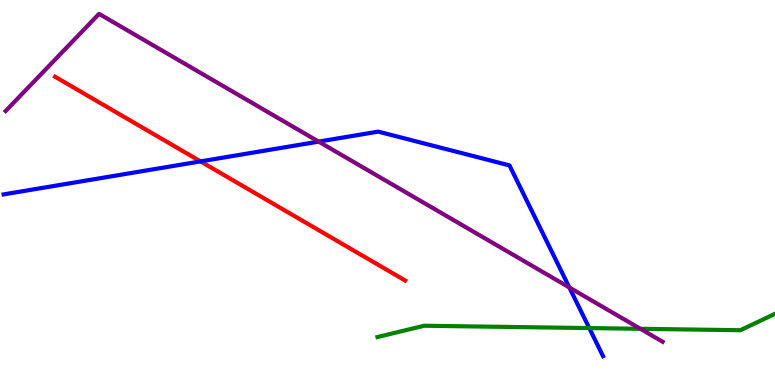[{'lines': ['blue', 'red'], 'intersections': [{'x': 2.59, 'y': 5.81}]}, {'lines': ['green', 'red'], 'intersections': []}, {'lines': ['purple', 'red'], 'intersections': []}, {'lines': ['blue', 'green'], 'intersections': [{'x': 7.6, 'y': 1.48}]}, {'lines': ['blue', 'purple'], 'intersections': [{'x': 4.11, 'y': 6.32}, {'x': 7.35, 'y': 2.53}]}, {'lines': ['green', 'purple'], 'intersections': [{'x': 8.26, 'y': 1.46}]}]